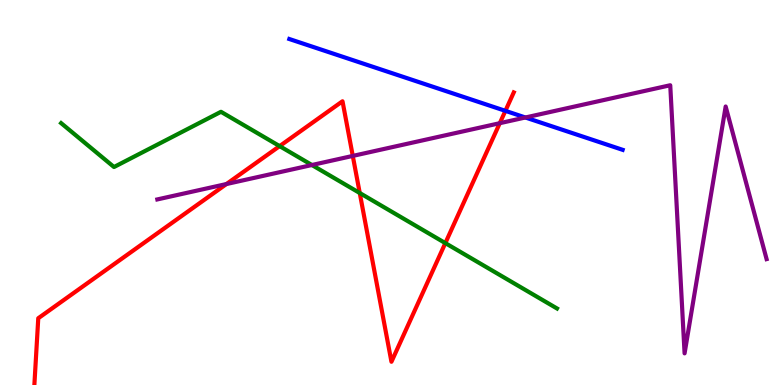[{'lines': ['blue', 'red'], 'intersections': [{'x': 6.52, 'y': 7.12}]}, {'lines': ['green', 'red'], 'intersections': [{'x': 3.61, 'y': 6.2}, {'x': 4.64, 'y': 4.99}, {'x': 5.75, 'y': 3.69}]}, {'lines': ['purple', 'red'], 'intersections': [{'x': 2.92, 'y': 5.22}, {'x': 4.55, 'y': 5.95}, {'x': 6.45, 'y': 6.8}]}, {'lines': ['blue', 'green'], 'intersections': []}, {'lines': ['blue', 'purple'], 'intersections': [{'x': 6.78, 'y': 6.95}]}, {'lines': ['green', 'purple'], 'intersections': [{'x': 4.02, 'y': 5.71}]}]